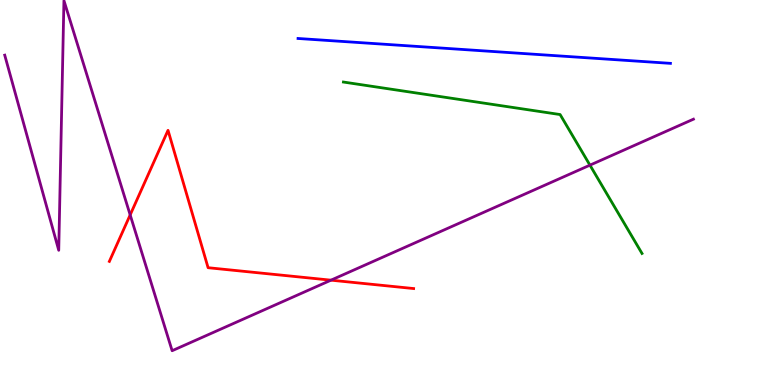[{'lines': ['blue', 'red'], 'intersections': []}, {'lines': ['green', 'red'], 'intersections': []}, {'lines': ['purple', 'red'], 'intersections': [{'x': 1.68, 'y': 4.42}, {'x': 4.27, 'y': 2.72}]}, {'lines': ['blue', 'green'], 'intersections': []}, {'lines': ['blue', 'purple'], 'intersections': []}, {'lines': ['green', 'purple'], 'intersections': [{'x': 7.61, 'y': 5.71}]}]